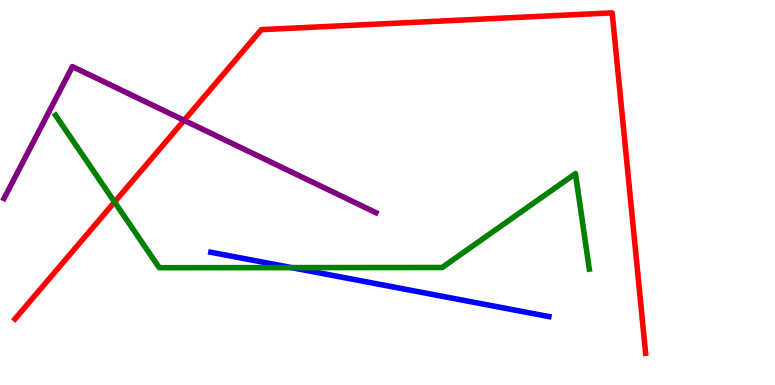[{'lines': ['blue', 'red'], 'intersections': []}, {'lines': ['green', 'red'], 'intersections': [{'x': 1.48, 'y': 4.75}]}, {'lines': ['purple', 'red'], 'intersections': [{'x': 2.38, 'y': 6.87}]}, {'lines': ['blue', 'green'], 'intersections': [{'x': 3.76, 'y': 3.05}]}, {'lines': ['blue', 'purple'], 'intersections': []}, {'lines': ['green', 'purple'], 'intersections': []}]